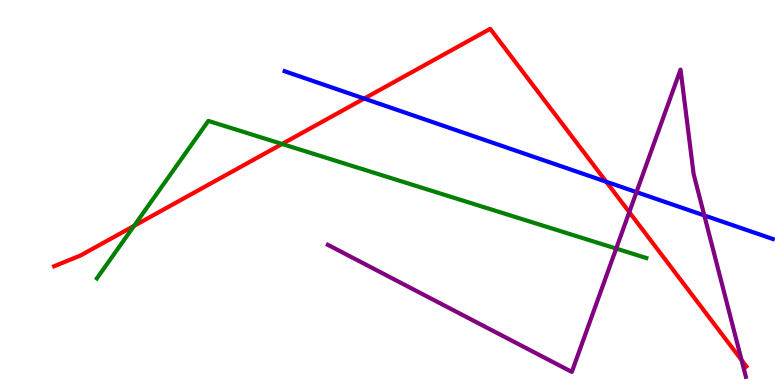[{'lines': ['blue', 'red'], 'intersections': [{'x': 4.7, 'y': 7.44}, {'x': 7.82, 'y': 5.28}]}, {'lines': ['green', 'red'], 'intersections': [{'x': 1.73, 'y': 4.13}, {'x': 3.64, 'y': 6.26}]}, {'lines': ['purple', 'red'], 'intersections': [{'x': 8.12, 'y': 4.49}, {'x': 9.57, 'y': 0.646}]}, {'lines': ['blue', 'green'], 'intersections': []}, {'lines': ['blue', 'purple'], 'intersections': [{'x': 8.21, 'y': 5.01}, {'x': 9.09, 'y': 4.4}]}, {'lines': ['green', 'purple'], 'intersections': [{'x': 7.95, 'y': 3.54}]}]